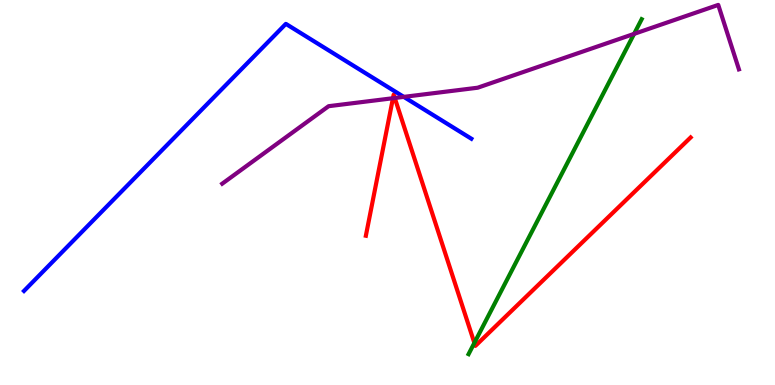[{'lines': ['blue', 'red'], 'intersections': []}, {'lines': ['green', 'red'], 'intersections': [{'x': 6.12, 'y': 1.09}]}, {'lines': ['purple', 'red'], 'intersections': [{'x': 5.07, 'y': 7.45}, {'x': 5.09, 'y': 7.45}]}, {'lines': ['blue', 'green'], 'intersections': []}, {'lines': ['blue', 'purple'], 'intersections': [{'x': 5.21, 'y': 7.48}]}, {'lines': ['green', 'purple'], 'intersections': [{'x': 8.18, 'y': 9.12}]}]